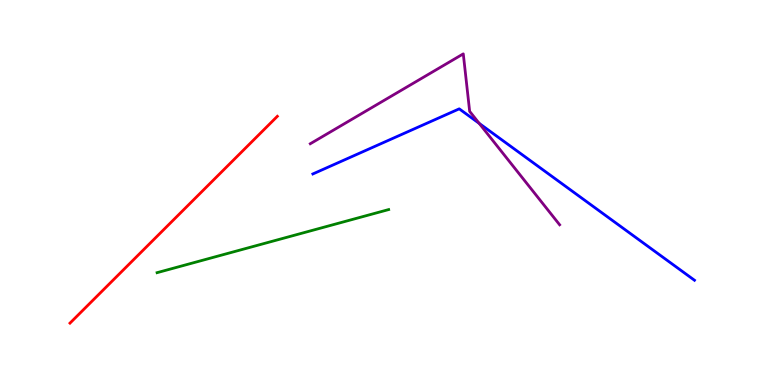[{'lines': ['blue', 'red'], 'intersections': []}, {'lines': ['green', 'red'], 'intersections': []}, {'lines': ['purple', 'red'], 'intersections': []}, {'lines': ['blue', 'green'], 'intersections': []}, {'lines': ['blue', 'purple'], 'intersections': [{'x': 6.18, 'y': 6.8}]}, {'lines': ['green', 'purple'], 'intersections': []}]